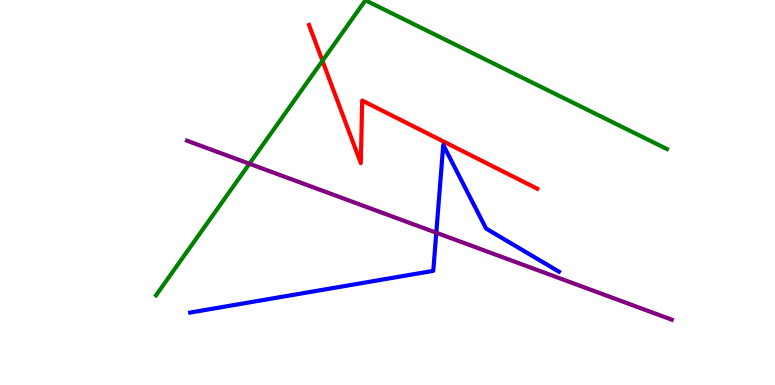[{'lines': ['blue', 'red'], 'intersections': []}, {'lines': ['green', 'red'], 'intersections': [{'x': 4.16, 'y': 8.42}]}, {'lines': ['purple', 'red'], 'intersections': []}, {'lines': ['blue', 'green'], 'intersections': []}, {'lines': ['blue', 'purple'], 'intersections': [{'x': 5.63, 'y': 3.95}]}, {'lines': ['green', 'purple'], 'intersections': [{'x': 3.22, 'y': 5.75}]}]